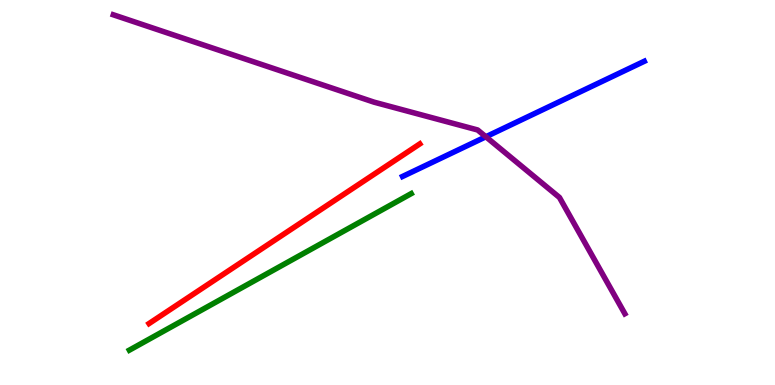[{'lines': ['blue', 'red'], 'intersections': []}, {'lines': ['green', 'red'], 'intersections': []}, {'lines': ['purple', 'red'], 'intersections': []}, {'lines': ['blue', 'green'], 'intersections': []}, {'lines': ['blue', 'purple'], 'intersections': [{'x': 6.27, 'y': 6.45}]}, {'lines': ['green', 'purple'], 'intersections': []}]